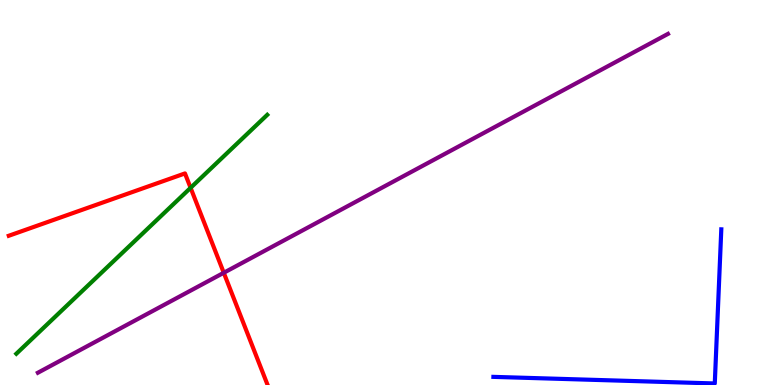[{'lines': ['blue', 'red'], 'intersections': []}, {'lines': ['green', 'red'], 'intersections': [{'x': 2.46, 'y': 5.12}]}, {'lines': ['purple', 'red'], 'intersections': [{'x': 2.89, 'y': 2.92}]}, {'lines': ['blue', 'green'], 'intersections': []}, {'lines': ['blue', 'purple'], 'intersections': []}, {'lines': ['green', 'purple'], 'intersections': []}]